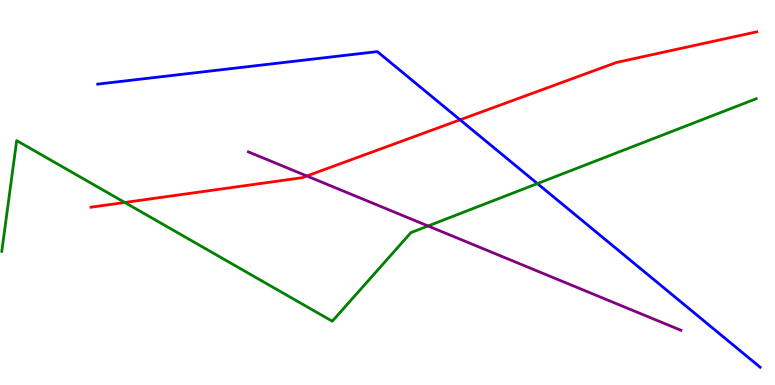[{'lines': ['blue', 'red'], 'intersections': [{'x': 5.94, 'y': 6.89}]}, {'lines': ['green', 'red'], 'intersections': [{'x': 1.61, 'y': 4.74}]}, {'lines': ['purple', 'red'], 'intersections': [{'x': 3.96, 'y': 5.43}]}, {'lines': ['blue', 'green'], 'intersections': [{'x': 6.93, 'y': 5.23}]}, {'lines': ['blue', 'purple'], 'intersections': []}, {'lines': ['green', 'purple'], 'intersections': [{'x': 5.52, 'y': 4.13}]}]